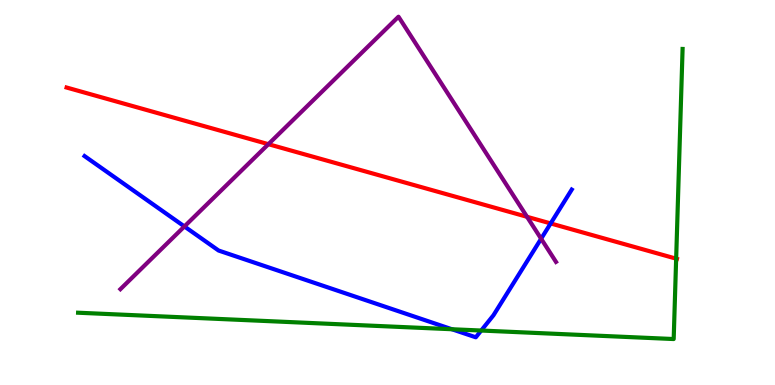[{'lines': ['blue', 'red'], 'intersections': [{'x': 7.11, 'y': 4.2}]}, {'lines': ['green', 'red'], 'intersections': [{'x': 8.72, 'y': 3.28}]}, {'lines': ['purple', 'red'], 'intersections': [{'x': 3.46, 'y': 6.26}, {'x': 6.8, 'y': 4.37}]}, {'lines': ['blue', 'green'], 'intersections': [{'x': 5.83, 'y': 1.45}, {'x': 6.21, 'y': 1.41}]}, {'lines': ['blue', 'purple'], 'intersections': [{'x': 2.38, 'y': 4.12}, {'x': 6.98, 'y': 3.8}]}, {'lines': ['green', 'purple'], 'intersections': []}]